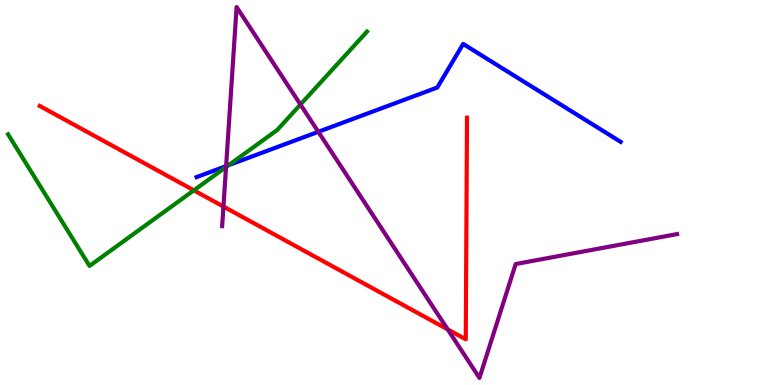[{'lines': ['blue', 'red'], 'intersections': []}, {'lines': ['green', 'red'], 'intersections': [{'x': 2.5, 'y': 5.06}]}, {'lines': ['purple', 'red'], 'intersections': [{'x': 2.88, 'y': 4.63}, {'x': 5.78, 'y': 1.44}]}, {'lines': ['blue', 'green'], 'intersections': [{'x': 2.95, 'y': 5.71}]}, {'lines': ['blue', 'purple'], 'intersections': [{'x': 2.92, 'y': 5.69}, {'x': 4.11, 'y': 6.58}]}, {'lines': ['green', 'purple'], 'intersections': [{'x': 2.92, 'y': 5.66}, {'x': 3.88, 'y': 7.28}]}]